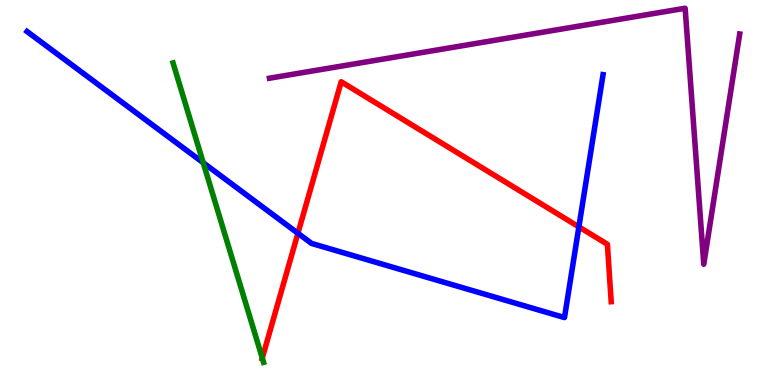[{'lines': ['blue', 'red'], 'intersections': [{'x': 3.84, 'y': 3.94}, {'x': 7.47, 'y': 4.11}]}, {'lines': ['green', 'red'], 'intersections': [{'x': 3.38, 'y': 0.7}]}, {'lines': ['purple', 'red'], 'intersections': []}, {'lines': ['blue', 'green'], 'intersections': [{'x': 2.62, 'y': 5.77}]}, {'lines': ['blue', 'purple'], 'intersections': []}, {'lines': ['green', 'purple'], 'intersections': []}]